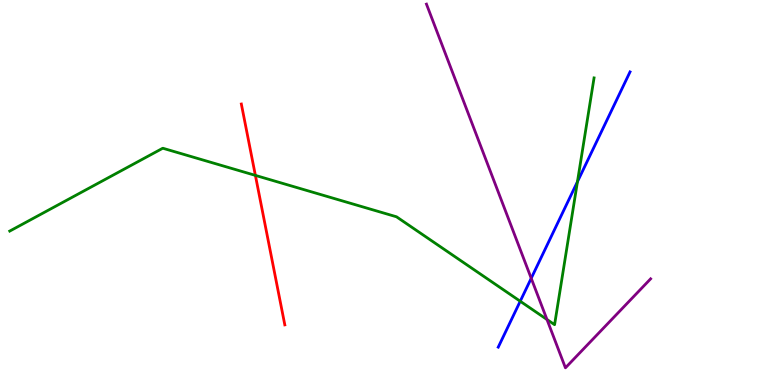[{'lines': ['blue', 'red'], 'intersections': []}, {'lines': ['green', 'red'], 'intersections': [{'x': 3.3, 'y': 5.44}]}, {'lines': ['purple', 'red'], 'intersections': []}, {'lines': ['blue', 'green'], 'intersections': [{'x': 6.71, 'y': 2.18}, {'x': 7.45, 'y': 5.28}]}, {'lines': ['blue', 'purple'], 'intersections': [{'x': 6.85, 'y': 2.77}]}, {'lines': ['green', 'purple'], 'intersections': [{'x': 7.06, 'y': 1.7}]}]